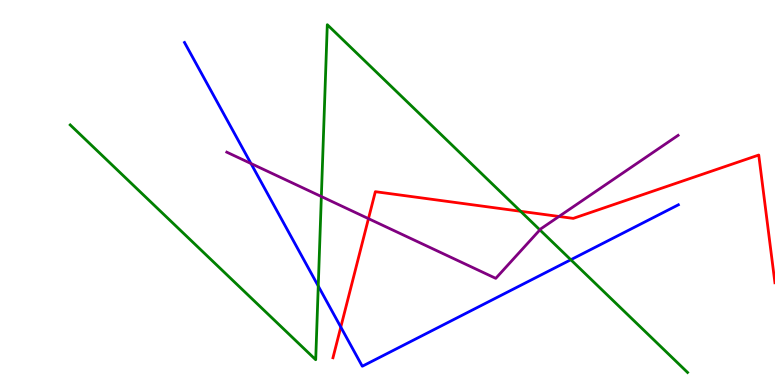[{'lines': ['blue', 'red'], 'intersections': [{'x': 4.4, 'y': 1.5}]}, {'lines': ['green', 'red'], 'intersections': [{'x': 6.72, 'y': 4.51}]}, {'lines': ['purple', 'red'], 'intersections': [{'x': 4.75, 'y': 4.32}, {'x': 7.21, 'y': 4.38}]}, {'lines': ['blue', 'green'], 'intersections': [{'x': 4.11, 'y': 2.57}, {'x': 7.37, 'y': 3.25}]}, {'lines': ['blue', 'purple'], 'intersections': [{'x': 3.24, 'y': 5.75}]}, {'lines': ['green', 'purple'], 'intersections': [{'x': 4.15, 'y': 4.9}, {'x': 6.97, 'y': 4.03}]}]